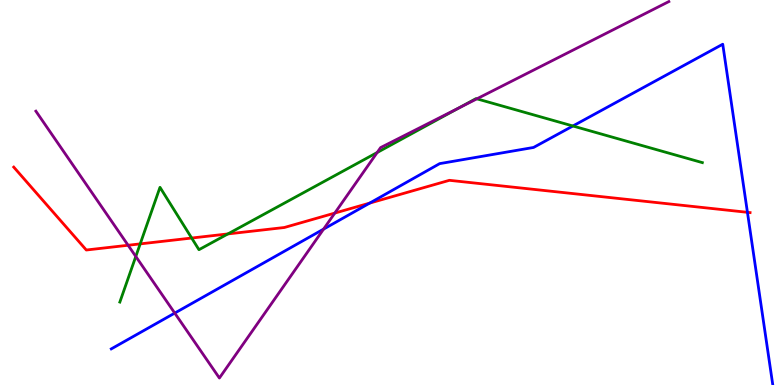[{'lines': ['blue', 'red'], 'intersections': [{'x': 4.77, 'y': 4.72}, {'x': 9.64, 'y': 4.49}]}, {'lines': ['green', 'red'], 'intersections': [{'x': 1.81, 'y': 3.67}, {'x': 2.47, 'y': 3.82}, {'x': 2.94, 'y': 3.92}]}, {'lines': ['purple', 'red'], 'intersections': [{'x': 1.65, 'y': 3.63}, {'x': 4.32, 'y': 4.47}]}, {'lines': ['blue', 'green'], 'intersections': [{'x': 7.39, 'y': 6.73}]}, {'lines': ['blue', 'purple'], 'intersections': [{'x': 2.25, 'y': 1.87}, {'x': 4.18, 'y': 4.05}]}, {'lines': ['green', 'purple'], 'intersections': [{'x': 1.75, 'y': 3.34}, {'x': 4.87, 'y': 6.04}, {'x': 5.92, 'y': 7.2}, {'x': 6.15, 'y': 7.43}]}]